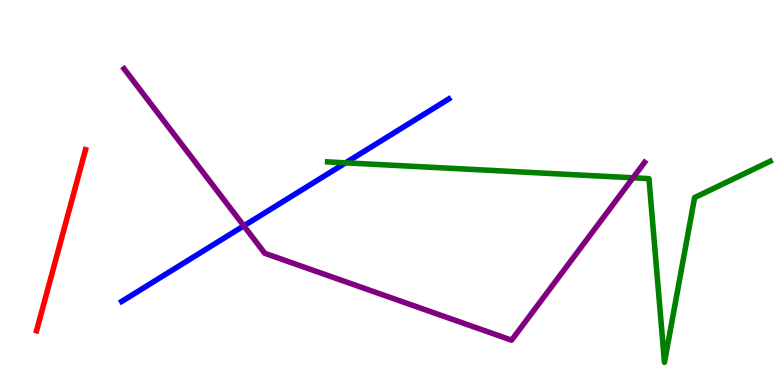[{'lines': ['blue', 'red'], 'intersections': []}, {'lines': ['green', 'red'], 'intersections': []}, {'lines': ['purple', 'red'], 'intersections': []}, {'lines': ['blue', 'green'], 'intersections': [{'x': 4.46, 'y': 5.77}]}, {'lines': ['blue', 'purple'], 'intersections': [{'x': 3.15, 'y': 4.13}]}, {'lines': ['green', 'purple'], 'intersections': [{'x': 8.17, 'y': 5.38}]}]